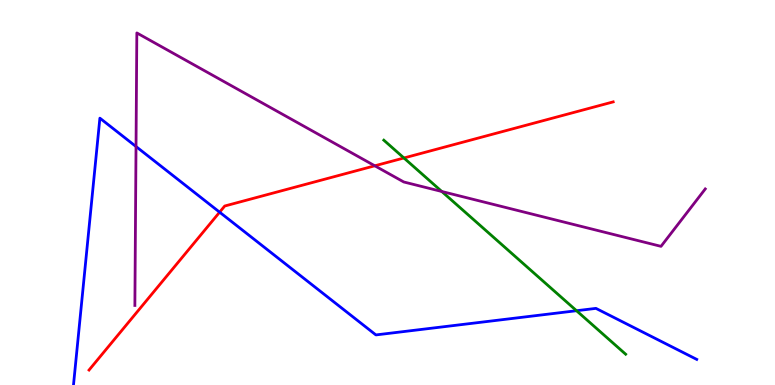[{'lines': ['blue', 'red'], 'intersections': [{'x': 2.83, 'y': 4.49}]}, {'lines': ['green', 'red'], 'intersections': [{'x': 5.21, 'y': 5.9}]}, {'lines': ['purple', 'red'], 'intersections': [{'x': 4.84, 'y': 5.69}]}, {'lines': ['blue', 'green'], 'intersections': [{'x': 7.44, 'y': 1.93}]}, {'lines': ['blue', 'purple'], 'intersections': [{'x': 1.76, 'y': 6.19}]}, {'lines': ['green', 'purple'], 'intersections': [{'x': 5.7, 'y': 5.03}]}]